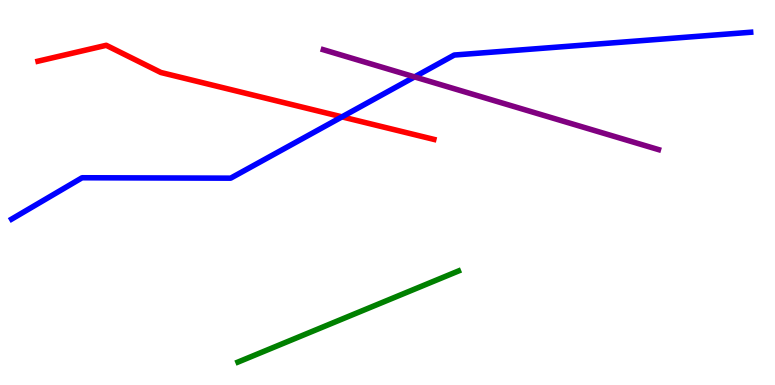[{'lines': ['blue', 'red'], 'intersections': [{'x': 4.41, 'y': 6.96}]}, {'lines': ['green', 'red'], 'intersections': []}, {'lines': ['purple', 'red'], 'intersections': []}, {'lines': ['blue', 'green'], 'intersections': []}, {'lines': ['blue', 'purple'], 'intersections': [{'x': 5.35, 'y': 8.0}]}, {'lines': ['green', 'purple'], 'intersections': []}]